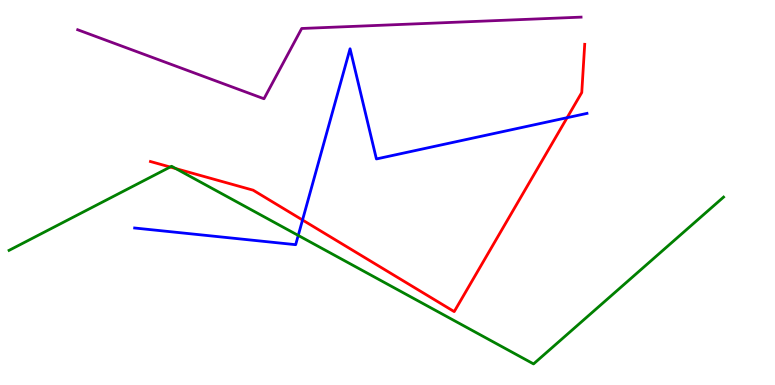[{'lines': ['blue', 'red'], 'intersections': [{'x': 3.9, 'y': 4.29}, {'x': 7.32, 'y': 6.94}]}, {'lines': ['green', 'red'], 'intersections': [{'x': 2.2, 'y': 5.66}, {'x': 2.27, 'y': 5.62}]}, {'lines': ['purple', 'red'], 'intersections': []}, {'lines': ['blue', 'green'], 'intersections': [{'x': 3.85, 'y': 3.88}]}, {'lines': ['blue', 'purple'], 'intersections': []}, {'lines': ['green', 'purple'], 'intersections': []}]